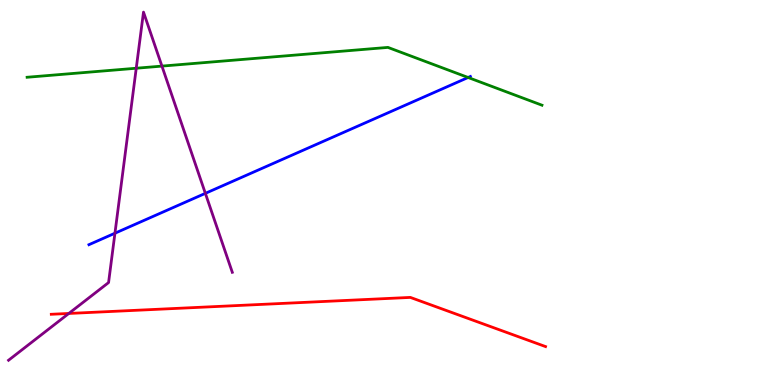[{'lines': ['blue', 'red'], 'intersections': []}, {'lines': ['green', 'red'], 'intersections': []}, {'lines': ['purple', 'red'], 'intersections': [{'x': 0.888, 'y': 1.86}]}, {'lines': ['blue', 'green'], 'intersections': [{'x': 6.04, 'y': 7.99}]}, {'lines': ['blue', 'purple'], 'intersections': [{'x': 1.48, 'y': 3.94}, {'x': 2.65, 'y': 4.98}]}, {'lines': ['green', 'purple'], 'intersections': [{'x': 1.76, 'y': 8.23}, {'x': 2.09, 'y': 8.28}]}]